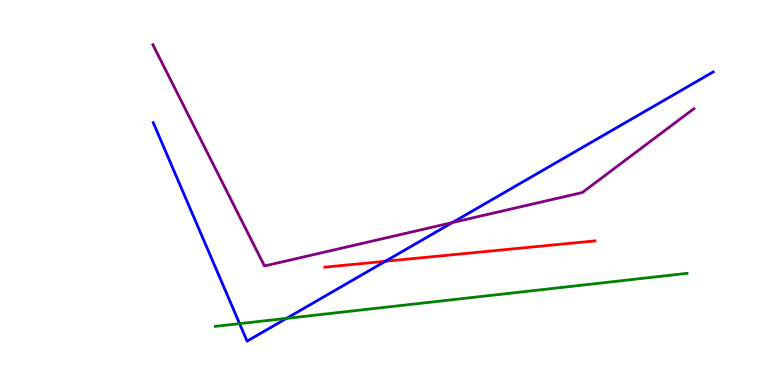[{'lines': ['blue', 'red'], 'intersections': [{'x': 4.97, 'y': 3.21}]}, {'lines': ['green', 'red'], 'intersections': []}, {'lines': ['purple', 'red'], 'intersections': []}, {'lines': ['blue', 'green'], 'intersections': [{'x': 3.09, 'y': 1.59}, {'x': 3.7, 'y': 1.73}]}, {'lines': ['blue', 'purple'], 'intersections': [{'x': 5.84, 'y': 4.22}]}, {'lines': ['green', 'purple'], 'intersections': []}]